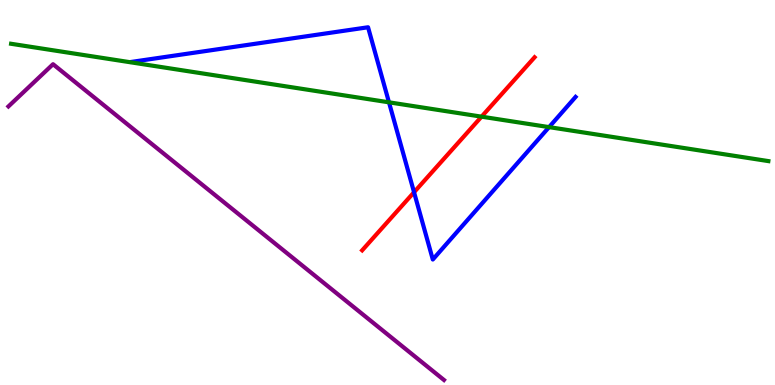[{'lines': ['blue', 'red'], 'intersections': [{'x': 5.34, 'y': 5.01}]}, {'lines': ['green', 'red'], 'intersections': [{'x': 6.21, 'y': 6.97}]}, {'lines': ['purple', 'red'], 'intersections': []}, {'lines': ['blue', 'green'], 'intersections': [{'x': 5.02, 'y': 7.34}, {'x': 7.08, 'y': 6.7}]}, {'lines': ['blue', 'purple'], 'intersections': []}, {'lines': ['green', 'purple'], 'intersections': []}]